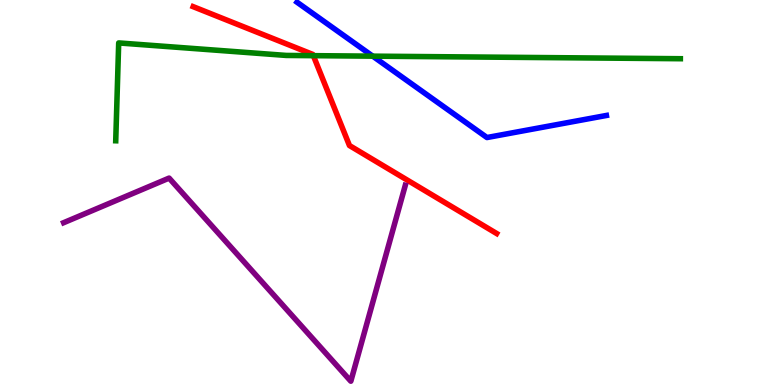[{'lines': ['blue', 'red'], 'intersections': []}, {'lines': ['green', 'red'], 'intersections': [{'x': 4.04, 'y': 8.55}]}, {'lines': ['purple', 'red'], 'intersections': []}, {'lines': ['blue', 'green'], 'intersections': [{'x': 4.81, 'y': 8.54}]}, {'lines': ['blue', 'purple'], 'intersections': []}, {'lines': ['green', 'purple'], 'intersections': []}]